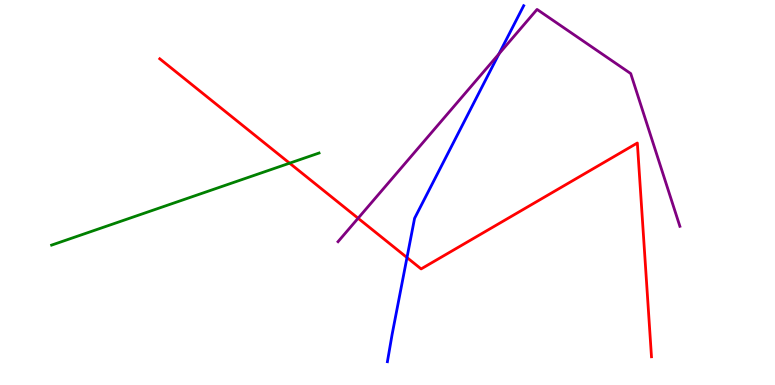[{'lines': ['blue', 'red'], 'intersections': [{'x': 5.25, 'y': 3.31}]}, {'lines': ['green', 'red'], 'intersections': [{'x': 3.74, 'y': 5.76}]}, {'lines': ['purple', 'red'], 'intersections': [{'x': 4.62, 'y': 4.33}]}, {'lines': ['blue', 'green'], 'intersections': []}, {'lines': ['blue', 'purple'], 'intersections': [{'x': 6.44, 'y': 8.6}]}, {'lines': ['green', 'purple'], 'intersections': []}]